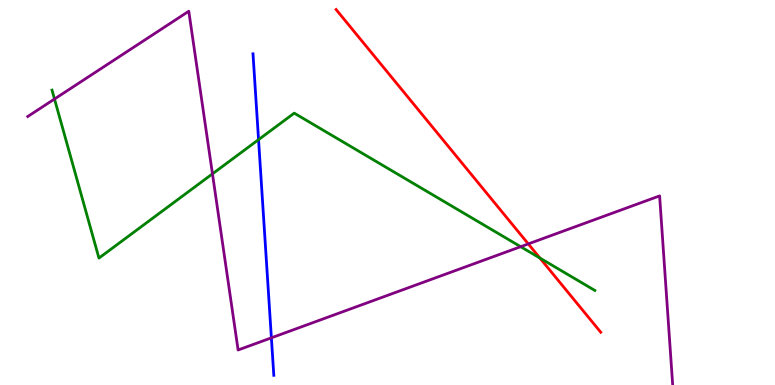[{'lines': ['blue', 'red'], 'intersections': []}, {'lines': ['green', 'red'], 'intersections': [{'x': 6.97, 'y': 3.3}]}, {'lines': ['purple', 'red'], 'intersections': [{'x': 6.82, 'y': 3.66}]}, {'lines': ['blue', 'green'], 'intersections': [{'x': 3.34, 'y': 6.37}]}, {'lines': ['blue', 'purple'], 'intersections': [{'x': 3.5, 'y': 1.23}]}, {'lines': ['green', 'purple'], 'intersections': [{'x': 0.703, 'y': 7.43}, {'x': 2.74, 'y': 5.48}, {'x': 6.72, 'y': 3.59}]}]